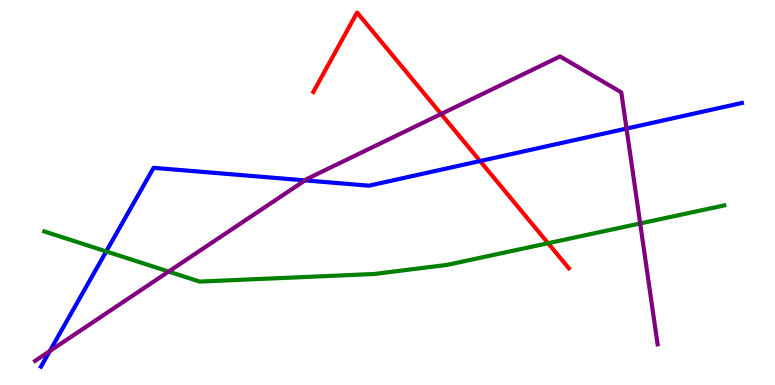[{'lines': ['blue', 'red'], 'intersections': [{'x': 6.19, 'y': 5.82}]}, {'lines': ['green', 'red'], 'intersections': [{'x': 7.07, 'y': 3.68}]}, {'lines': ['purple', 'red'], 'intersections': [{'x': 5.69, 'y': 7.04}]}, {'lines': ['blue', 'green'], 'intersections': [{'x': 1.37, 'y': 3.47}]}, {'lines': ['blue', 'purple'], 'intersections': [{'x': 0.642, 'y': 0.881}, {'x': 3.94, 'y': 5.31}, {'x': 8.08, 'y': 6.66}]}, {'lines': ['green', 'purple'], 'intersections': [{'x': 2.18, 'y': 2.95}, {'x': 8.26, 'y': 4.2}]}]